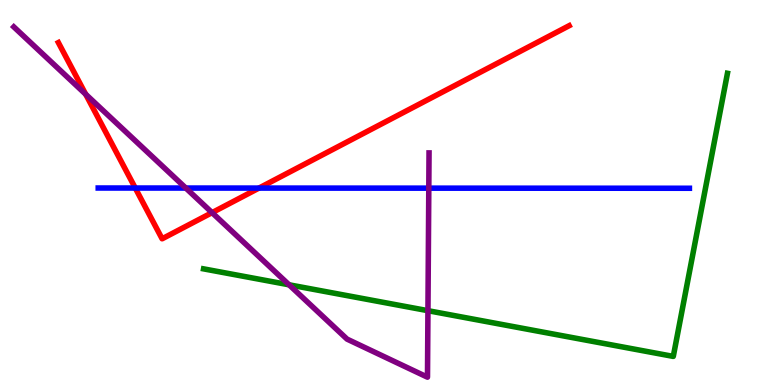[{'lines': ['blue', 'red'], 'intersections': [{'x': 1.75, 'y': 5.12}, {'x': 3.34, 'y': 5.11}]}, {'lines': ['green', 'red'], 'intersections': []}, {'lines': ['purple', 'red'], 'intersections': [{'x': 1.11, 'y': 7.55}, {'x': 2.74, 'y': 4.48}]}, {'lines': ['blue', 'green'], 'intersections': []}, {'lines': ['blue', 'purple'], 'intersections': [{'x': 2.4, 'y': 5.12}, {'x': 5.53, 'y': 5.11}]}, {'lines': ['green', 'purple'], 'intersections': [{'x': 3.73, 'y': 2.6}, {'x': 5.52, 'y': 1.93}]}]